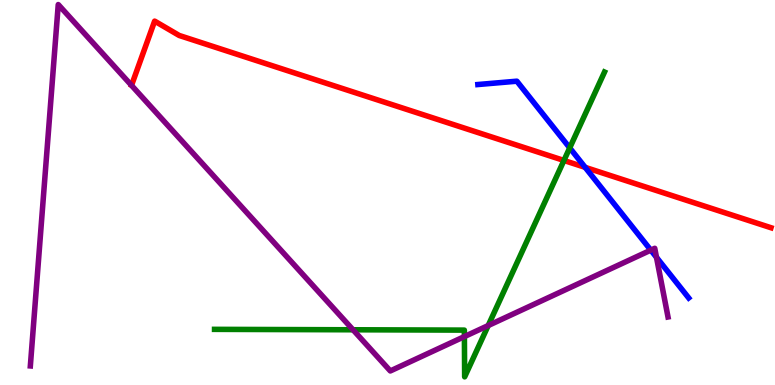[{'lines': ['blue', 'red'], 'intersections': [{'x': 7.55, 'y': 5.65}]}, {'lines': ['green', 'red'], 'intersections': [{'x': 7.28, 'y': 5.83}]}, {'lines': ['purple', 'red'], 'intersections': []}, {'lines': ['blue', 'green'], 'intersections': [{'x': 7.35, 'y': 6.16}]}, {'lines': ['blue', 'purple'], 'intersections': [{'x': 8.4, 'y': 3.5}, {'x': 8.47, 'y': 3.32}]}, {'lines': ['green', 'purple'], 'intersections': [{'x': 4.55, 'y': 1.43}, {'x': 5.99, 'y': 1.26}, {'x': 6.3, 'y': 1.54}]}]